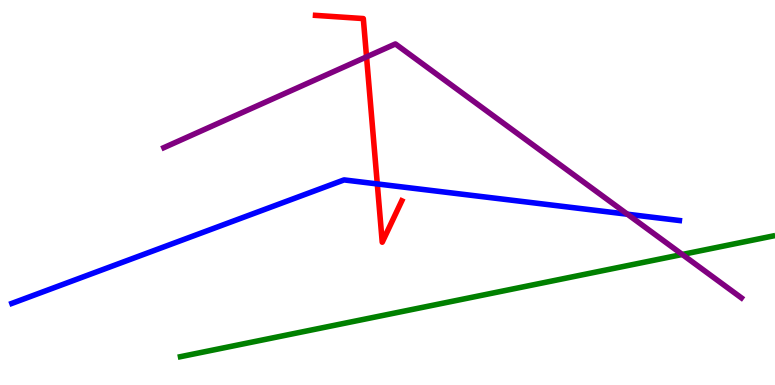[{'lines': ['blue', 'red'], 'intersections': [{'x': 4.87, 'y': 5.22}]}, {'lines': ['green', 'red'], 'intersections': []}, {'lines': ['purple', 'red'], 'intersections': [{'x': 4.73, 'y': 8.52}]}, {'lines': ['blue', 'green'], 'intersections': []}, {'lines': ['blue', 'purple'], 'intersections': [{'x': 8.1, 'y': 4.44}]}, {'lines': ['green', 'purple'], 'intersections': [{'x': 8.8, 'y': 3.39}]}]